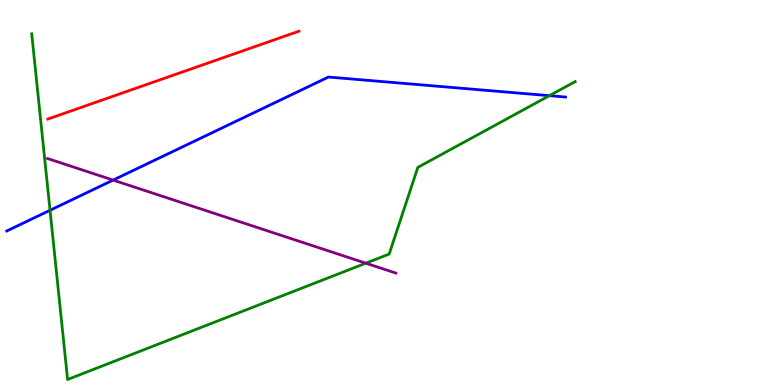[{'lines': ['blue', 'red'], 'intersections': []}, {'lines': ['green', 'red'], 'intersections': []}, {'lines': ['purple', 'red'], 'intersections': []}, {'lines': ['blue', 'green'], 'intersections': [{'x': 0.646, 'y': 4.54}, {'x': 7.09, 'y': 7.51}]}, {'lines': ['blue', 'purple'], 'intersections': [{'x': 1.46, 'y': 5.32}]}, {'lines': ['green', 'purple'], 'intersections': [{'x': 4.72, 'y': 3.16}]}]